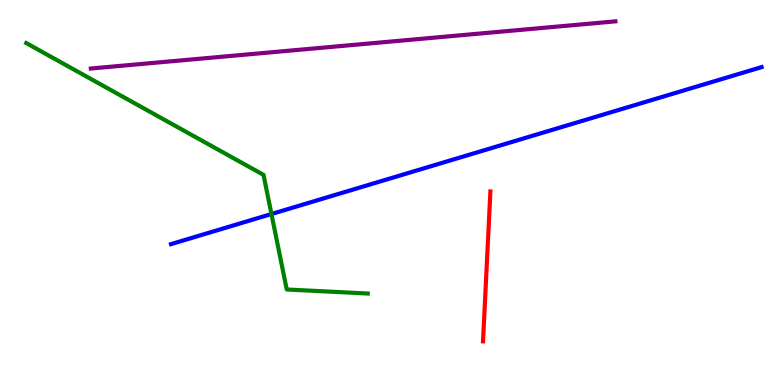[{'lines': ['blue', 'red'], 'intersections': []}, {'lines': ['green', 'red'], 'intersections': []}, {'lines': ['purple', 'red'], 'intersections': []}, {'lines': ['blue', 'green'], 'intersections': [{'x': 3.5, 'y': 4.44}]}, {'lines': ['blue', 'purple'], 'intersections': []}, {'lines': ['green', 'purple'], 'intersections': []}]